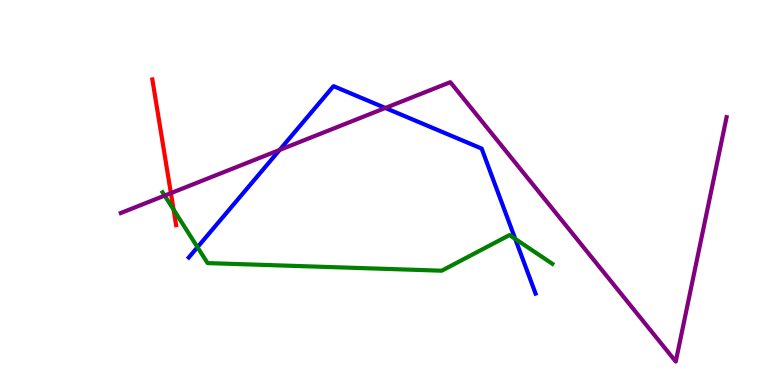[{'lines': ['blue', 'red'], 'intersections': []}, {'lines': ['green', 'red'], 'intersections': [{'x': 2.24, 'y': 4.56}]}, {'lines': ['purple', 'red'], 'intersections': [{'x': 2.21, 'y': 4.98}]}, {'lines': ['blue', 'green'], 'intersections': [{'x': 2.55, 'y': 3.58}, {'x': 6.65, 'y': 3.79}]}, {'lines': ['blue', 'purple'], 'intersections': [{'x': 3.61, 'y': 6.11}, {'x': 4.97, 'y': 7.2}]}, {'lines': ['green', 'purple'], 'intersections': [{'x': 2.12, 'y': 4.92}]}]